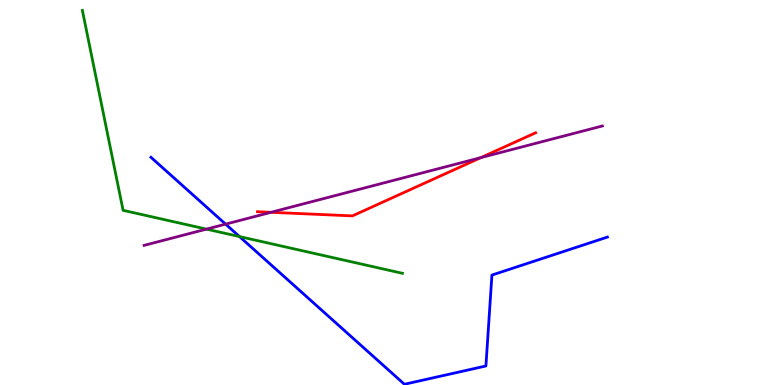[{'lines': ['blue', 'red'], 'intersections': []}, {'lines': ['green', 'red'], 'intersections': []}, {'lines': ['purple', 'red'], 'intersections': [{'x': 3.5, 'y': 4.49}, {'x': 6.2, 'y': 5.91}]}, {'lines': ['blue', 'green'], 'intersections': [{'x': 3.09, 'y': 3.86}]}, {'lines': ['blue', 'purple'], 'intersections': [{'x': 2.91, 'y': 4.18}]}, {'lines': ['green', 'purple'], 'intersections': [{'x': 2.66, 'y': 4.05}]}]